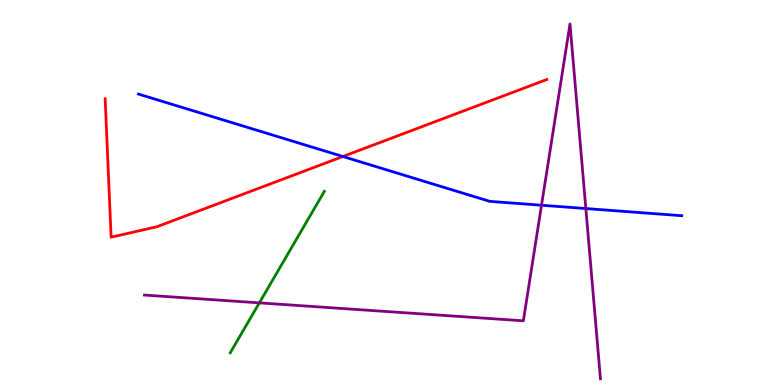[{'lines': ['blue', 'red'], 'intersections': [{'x': 4.42, 'y': 5.93}]}, {'lines': ['green', 'red'], 'intersections': []}, {'lines': ['purple', 'red'], 'intersections': []}, {'lines': ['blue', 'green'], 'intersections': []}, {'lines': ['blue', 'purple'], 'intersections': [{'x': 6.99, 'y': 4.67}, {'x': 7.56, 'y': 4.58}]}, {'lines': ['green', 'purple'], 'intersections': [{'x': 3.35, 'y': 2.13}]}]